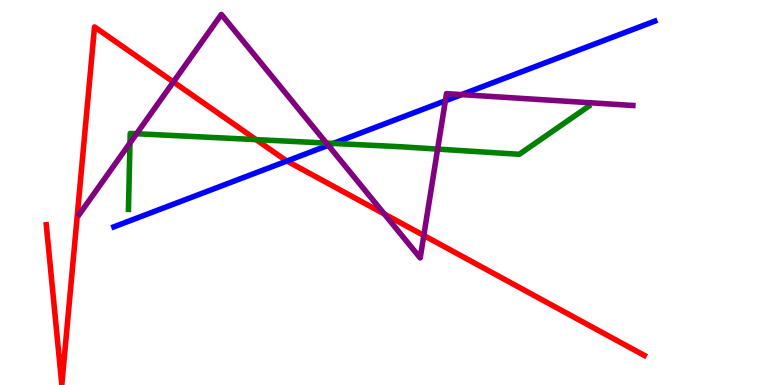[{'lines': ['blue', 'red'], 'intersections': [{'x': 3.7, 'y': 5.82}]}, {'lines': ['green', 'red'], 'intersections': [{'x': 3.3, 'y': 6.37}]}, {'lines': ['purple', 'red'], 'intersections': [{'x': 2.24, 'y': 7.87}, {'x': 4.96, 'y': 4.44}, {'x': 5.47, 'y': 3.88}]}, {'lines': ['blue', 'green'], 'intersections': [{'x': 4.3, 'y': 6.27}]}, {'lines': ['blue', 'purple'], 'intersections': [{'x': 4.24, 'y': 6.23}, {'x': 5.75, 'y': 7.38}, {'x': 5.96, 'y': 7.54}]}, {'lines': ['green', 'purple'], 'intersections': [{'x': 1.68, 'y': 6.28}, {'x': 1.76, 'y': 6.53}, {'x': 4.21, 'y': 6.28}, {'x': 5.65, 'y': 6.13}]}]